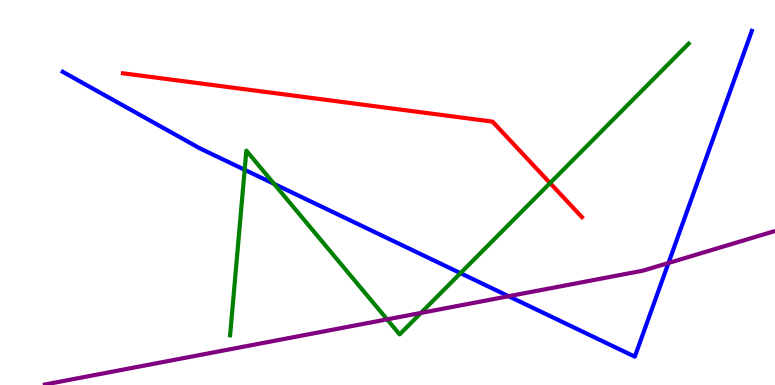[{'lines': ['blue', 'red'], 'intersections': []}, {'lines': ['green', 'red'], 'intersections': [{'x': 7.1, 'y': 5.24}]}, {'lines': ['purple', 'red'], 'intersections': []}, {'lines': ['blue', 'green'], 'intersections': [{'x': 3.16, 'y': 5.59}, {'x': 3.54, 'y': 5.22}, {'x': 5.94, 'y': 2.9}]}, {'lines': ['blue', 'purple'], 'intersections': [{'x': 6.56, 'y': 2.31}, {'x': 8.63, 'y': 3.17}]}, {'lines': ['green', 'purple'], 'intersections': [{'x': 4.99, 'y': 1.7}, {'x': 5.43, 'y': 1.87}]}]